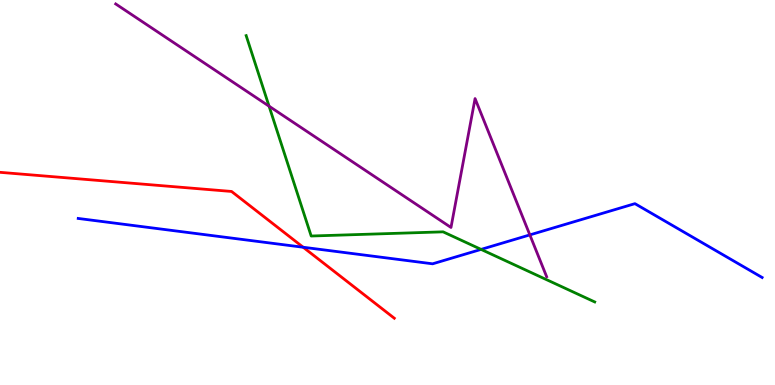[{'lines': ['blue', 'red'], 'intersections': [{'x': 3.91, 'y': 3.58}]}, {'lines': ['green', 'red'], 'intersections': []}, {'lines': ['purple', 'red'], 'intersections': []}, {'lines': ['blue', 'green'], 'intersections': [{'x': 6.21, 'y': 3.52}]}, {'lines': ['blue', 'purple'], 'intersections': [{'x': 6.84, 'y': 3.9}]}, {'lines': ['green', 'purple'], 'intersections': [{'x': 3.47, 'y': 7.24}]}]